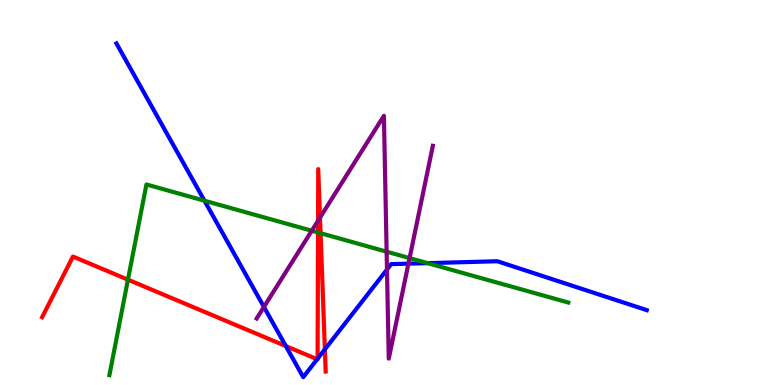[{'lines': ['blue', 'red'], 'intersections': [{'x': 3.69, 'y': 1.01}, {'x': 4.09, 'y': 0.669}, {'x': 4.1, 'y': 0.683}, {'x': 4.19, 'y': 0.926}]}, {'lines': ['green', 'red'], 'intersections': [{'x': 1.65, 'y': 2.74}, {'x': 4.1, 'y': 3.96}, {'x': 4.14, 'y': 3.94}]}, {'lines': ['purple', 'red'], 'intersections': [{'x': 4.1, 'y': 4.27}, {'x': 4.13, 'y': 4.35}]}, {'lines': ['blue', 'green'], 'intersections': [{'x': 2.64, 'y': 4.79}, {'x': 5.52, 'y': 3.17}]}, {'lines': ['blue', 'purple'], 'intersections': [{'x': 3.41, 'y': 2.03}, {'x': 4.99, 'y': 3.0}, {'x': 5.27, 'y': 3.15}]}, {'lines': ['green', 'purple'], 'intersections': [{'x': 4.02, 'y': 4.01}, {'x': 4.99, 'y': 3.46}, {'x': 5.29, 'y': 3.3}]}]